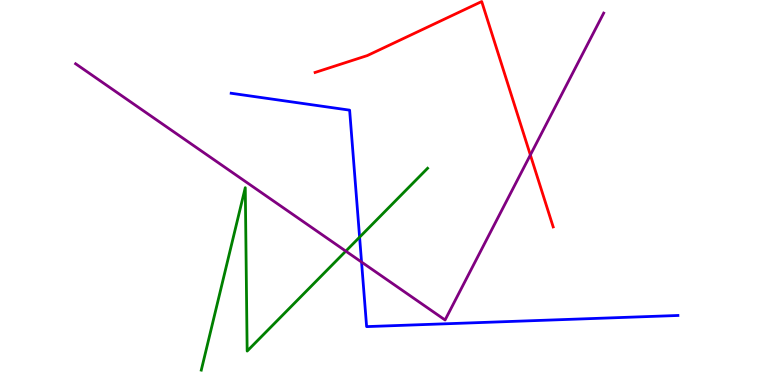[{'lines': ['blue', 'red'], 'intersections': []}, {'lines': ['green', 'red'], 'intersections': []}, {'lines': ['purple', 'red'], 'intersections': [{'x': 6.84, 'y': 5.97}]}, {'lines': ['blue', 'green'], 'intersections': [{'x': 4.64, 'y': 3.84}]}, {'lines': ['blue', 'purple'], 'intersections': [{'x': 4.67, 'y': 3.19}]}, {'lines': ['green', 'purple'], 'intersections': [{'x': 4.46, 'y': 3.48}]}]